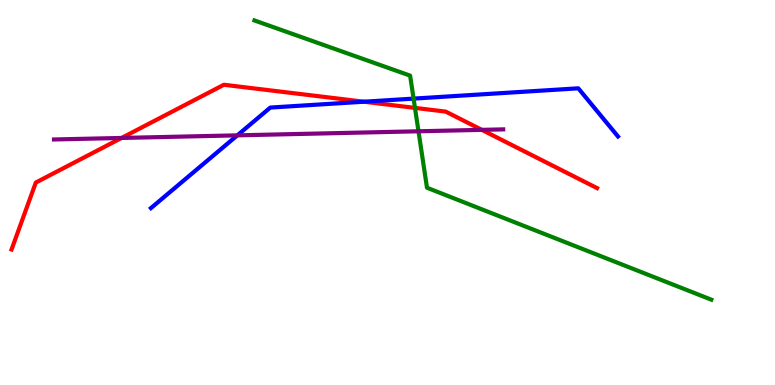[{'lines': ['blue', 'red'], 'intersections': [{'x': 4.7, 'y': 7.36}]}, {'lines': ['green', 'red'], 'intersections': [{'x': 5.35, 'y': 7.2}]}, {'lines': ['purple', 'red'], 'intersections': [{'x': 1.57, 'y': 6.42}, {'x': 6.22, 'y': 6.63}]}, {'lines': ['blue', 'green'], 'intersections': [{'x': 5.34, 'y': 7.44}]}, {'lines': ['blue', 'purple'], 'intersections': [{'x': 3.06, 'y': 6.48}]}, {'lines': ['green', 'purple'], 'intersections': [{'x': 5.4, 'y': 6.59}]}]